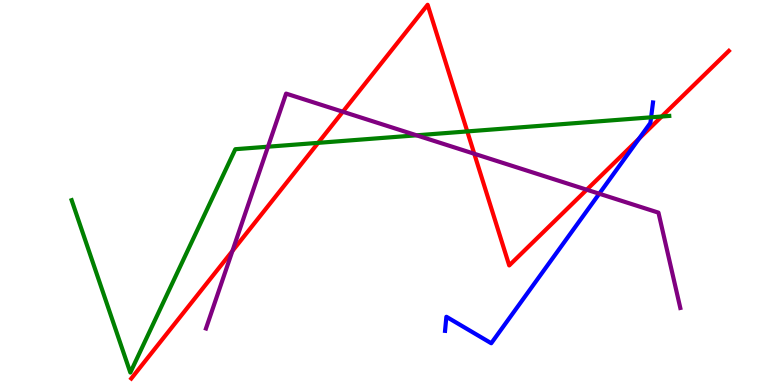[{'lines': ['blue', 'red'], 'intersections': [{'x': 8.25, 'y': 6.4}]}, {'lines': ['green', 'red'], 'intersections': [{'x': 4.11, 'y': 6.29}, {'x': 6.03, 'y': 6.59}, {'x': 8.54, 'y': 6.97}]}, {'lines': ['purple', 'red'], 'intersections': [{'x': 3.0, 'y': 3.48}, {'x': 4.42, 'y': 7.1}, {'x': 6.12, 'y': 6.01}, {'x': 7.57, 'y': 5.07}]}, {'lines': ['blue', 'green'], 'intersections': [{'x': 8.4, 'y': 6.95}]}, {'lines': ['blue', 'purple'], 'intersections': [{'x': 7.73, 'y': 4.97}]}, {'lines': ['green', 'purple'], 'intersections': [{'x': 3.46, 'y': 6.19}, {'x': 5.38, 'y': 6.49}]}]